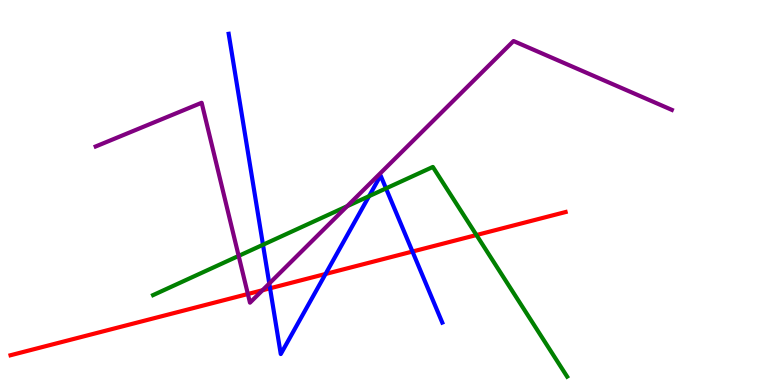[{'lines': ['blue', 'red'], 'intersections': [{'x': 3.48, 'y': 2.51}, {'x': 4.2, 'y': 2.88}, {'x': 5.32, 'y': 3.47}]}, {'lines': ['green', 'red'], 'intersections': [{'x': 6.15, 'y': 3.9}]}, {'lines': ['purple', 'red'], 'intersections': [{'x': 3.2, 'y': 2.36}, {'x': 3.39, 'y': 2.46}]}, {'lines': ['blue', 'green'], 'intersections': [{'x': 3.39, 'y': 3.64}, {'x': 4.76, 'y': 4.9}, {'x': 4.98, 'y': 5.11}]}, {'lines': ['blue', 'purple'], 'intersections': [{'x': 3.47, 'y': 2.64}]}, {'lines': ['green', 'purple'], 'intersections': [{'x': 3.08, 'y': 3.35}, {'x': 4.48, 'y': 4.64}]}]